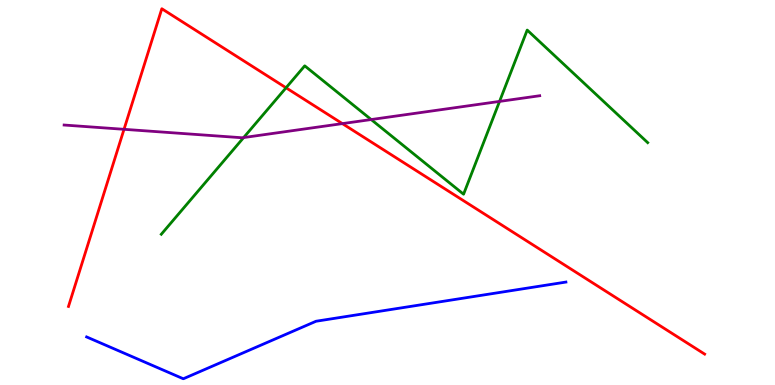[{'lines': ['blue', 'red'], 'intersections': []}, {'lines': ['green', 'red'], 'intersections': [{'x': 3.69, 'y': 7.72}]}, {'lines': ['purple', 'red'], 'intersections': [{'x': 1.6, 'y': 6.64}, {'x': 4.42, 'y': 6.79}]}, {'lines': ['blue', 'green'], 'intersections': []}, {'lines': ['blue', 'purple'], 'intersections': []}, {'lines': ['green', 'purple'], 'intersections': [{'x': 3.14, 'y': 6.43}, {'x': 4.79, 'y': 6.89}, {'x': 6.45, 'y': 7.37}]}]